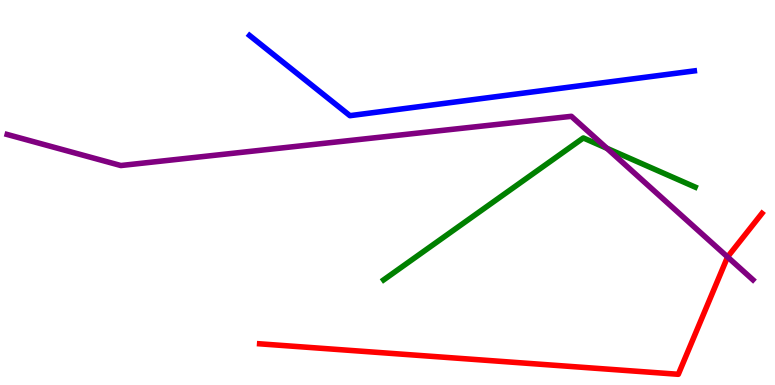[{'lines': ['blue', 'red'], 'intersections': []}, {'lines': ['green', 'red'], 'intersections': []}, {'lines': ['purple', 'red'], 'intersections': [{'x': 9.39, 'y': 3.33}]}, {'lines': ['blue', 'green'], 'intersections': []}, {'lines': ['blue', 'purple'], 'intersections': []}, {'lines': ['green', 'purple'], 'intersections': [{'x': 7.83, 'y': 6.15}]}]